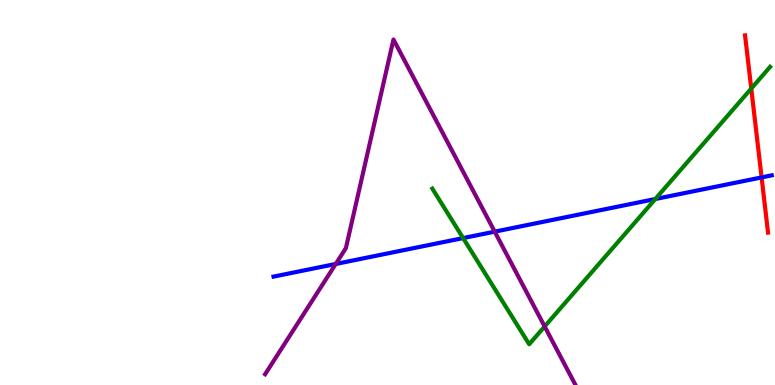[{'lines': ['blue', 'red'], 'intersections': [{'x': 9.83, 'y': 5.39}]}, {'lines': ['green', 'red'], 'intersections': [{'x': 9.69, 'y': 7.7}]}, {'lines': ['purple', 'red'], 'intersections': []}, {'lines': ['blue', 'green'], 'intersections': [{'x': 5.98, 'y': 3.82}, {'x': 8.46, 'y': 4.83}]}, {'lines': ['blue', 'purple'], 'intersections': [{'x': 4.33, 'y': 3.14}, {'x': 6.38, 'y': 3.98}]}, {'lines': ['green', 'purple'], 'intersections': [{'x': 7.03, 'y': 1.52}]}]